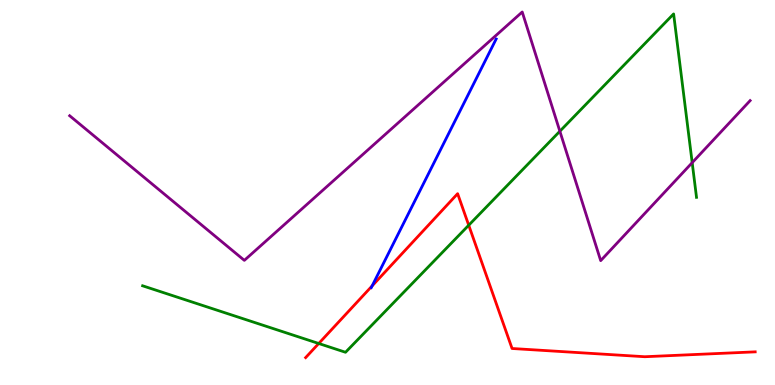[{'lines': ['blue', 'red'], 'intersections': [{'x': 4.8, 'y': 2.57}]}, {'lines': ['green', 'red'], 'intersections': [{'x': 4.11, 'y': 1.08}, {'x': 6.05, 'y': 4.15}]}, {'lines': ['purple', 'red'], 'intersections': []}, {'lines': ['blue', 'green'], 'intersections': []}, {'lines': ['blue', 'purple'], 'intersections': []}, {'lines': ['green', 'purple'], 'intersections': [{'x': 7.22, 'y': 6.59}, {'x': 8.93, 'y': 5.77}]}]